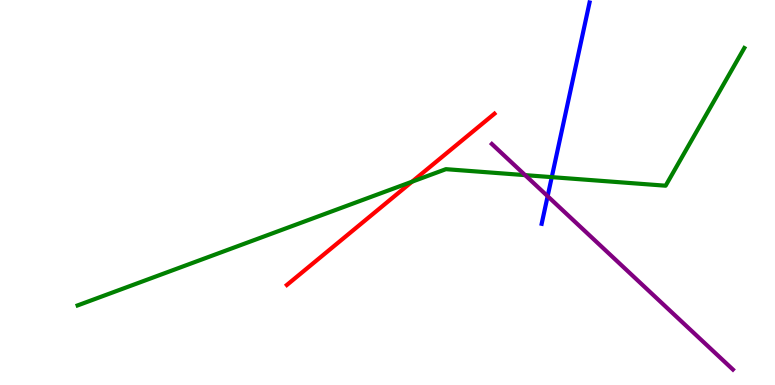[{'lines': ['blue', 'red'], 'intersections': []}, {'lines': ['green', 'red'], 'intersections': [{'x': 5.32, 'y': 5.28}]}, {'lines': ['purple', 'red'], 'intersections': []}, {'lines': ['blue', 'green'], 'intersections': [{'x': 7.12, 'y': 5.4}]}, {'lines': ['blue', 'purple'], 'intersections': [{'x': 7.07, 'y': 4.9}]}, {'lines': ['green', 'purple'], 'intersections': [{'x': 6.78, 'y': 5.45}]}]